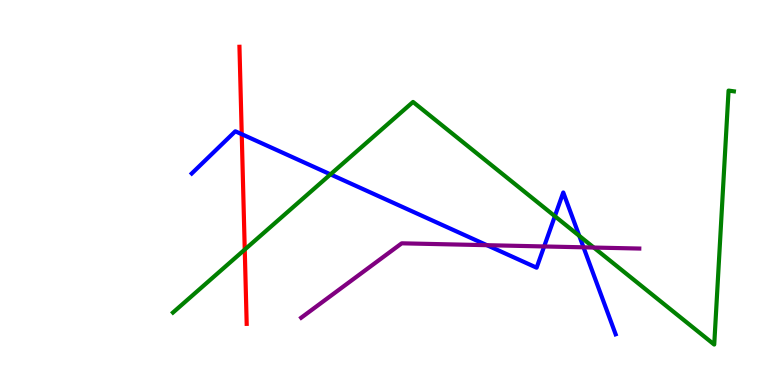[{'lines': ['blue', 'red'], 'intersections': [{'x': 3.12, 'y': 6.51}]}, {'lines': ['green', 'red'], 'intersections': [{'x': 3.16, 'y': 3.52}]}, {'lines': ['purple', 'red'], 'intersections': []}, {'lines': ['blue', 'green'], 'intersections': [{'x': 4.26, 'y': 5.47}, {'x': 7.16, 'y': 4.38}, {'x': 7.47, 'y': 3.87}]}, {'lines': ['blue', 'purple'], 'intersections': [{'x': 6.28, 'y': 3.63}, {'x': 7.02, 'y': 3.6}, {'x': 7.53, 'y': 3.58}]}, {'lines': ['green', 'purple'], 'intersections': [{'x': 7.66, 'y': 3.57}]}]